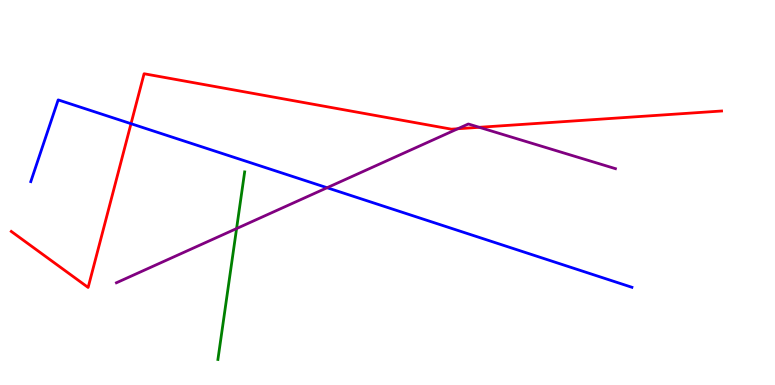[{'lines': ['blue', 'red'], 'intersections': [{'x': 1.69, 'y': 6.79}]}, {'lines': ['green', 'red'], 'intersections': []}, {'lines': ['purple', 'red'], 'intersections': [{'x': 5.91, 'y': 6.66}, {'x': 6.18, 'y': 6.69}]}, {'lines': ['blue', 'green'], 'intersections': []}, {'lines': ['blue', 'purple'], 'intersections': [{'x': 4.22, 'y': 5.12}]}, {'lines': ['green', 'purple'], 'intersections': [{'x': 3.05, 'y': 4.06}]}]